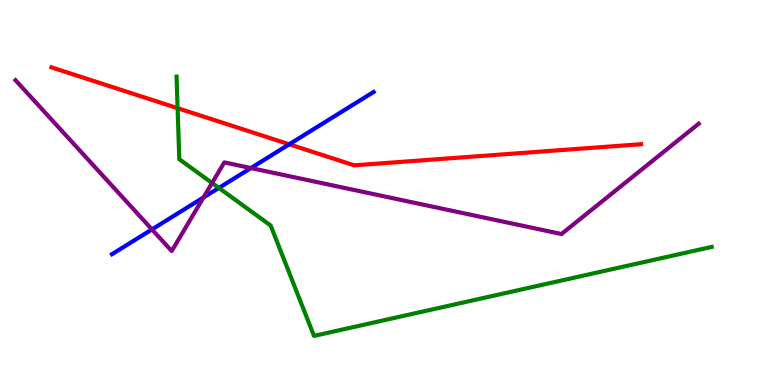[{'lines': ['blue', 'red'], 'intersections': [{'x': 3.73, 'y': 6.25}]}, {'lines': ['green', 'red'], 'intersections': [{'x': 2.29, 'y': 7.19}]}, {'lines': ['purple', 'red'], 'intersections': []}, {'lines': ['blue', 'green'], 'intersections': [{'x': 2.82, 'y': 5.12}]}, {'lines': ['blue', 'purple'], 'intersections': [{'x': 1.96, 'y': 4.04}, {'x': 2.63, 'y': 4.87}, {'x': 3.24, 'y': 5.63}]}, {'lines': ['green', 'purple'], 'intersections': [{'x': 2.74, 'y': 5.25}]}]